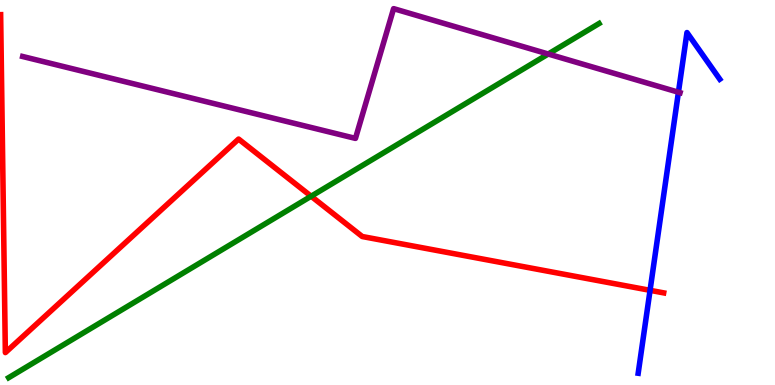[{'lines': ['blue', 'red'], 'intersections': [{'x': 8.39, 'y': 2.46}]}, {'lines': ['green', 'red'], 'intersections': [{'x': 4.01, 'y': 4.9}]}, {'lines': ['purple', 'red'], 'intersections': []}, {'lines': ['blue', 'green'], 'intersections': []}, {'lines': ['blue', 'purple'], 'intersections': [{'x': 8.75, 'y': 7.6}]}, {'lines': ['green', 'purple'], 'intersections': [{'x': 7.07, 'y': 8.6}]}]